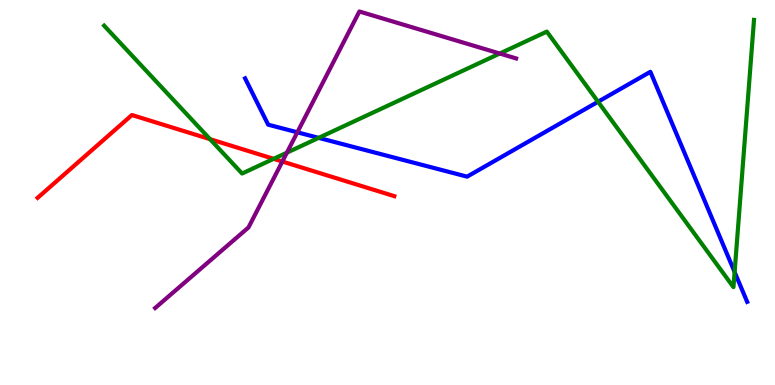[{'lines': ['blue', 'red'], 'intersections': []}, {'lines': ['green', 'red'], 'intersections': [{'x': 2.71, 'y': 6.39}, {'x': 3.53, 'y': 5.87}]}, {'lines': ['purple', 'red'], 'intersections': [{'x': 3.64, 'y': 5.8}]}, {'lines': ['blue', 'green'], 'intersections': [{'x': 4.11, 'y': 6.42}, {'x': 7.72, 'y': 7.36}, {'x': 9.48, 'y': 2.93}]}, {'lines': ['blue', 'purple'], 'intersections': [{'x': 3.84, 'y': 6.56}]}, {'lines': ['green', 'purple'], 'intersections': [{'x': 3.7, 'y': 6.03}, {'x': 6.45, 'y': 8.61}]}]